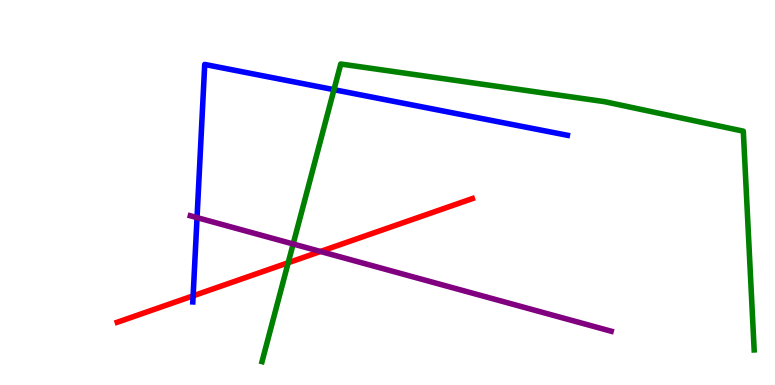[{'lines': ['blue', 'red'], 'intersections': [{'x': 2.49, 'y': 2.32}]}, {'lines': ['green', 'red'], 'intersections': [{'x': 3.72, 'y': 3.18}]}, {'lines': ['purple', 'red'], 'intersections': [{'x': 4.14, 'y': 3.47}]}, {'lines': ['blue', 'green'], 'intersections': [{'x': 4.31, 'y': 7.67}]}, {'lines': ['blue', 'purple'], 'intersections': [{'x': 2.54, 'y': 4.35}]}, {'lines': ['green', 'purple'], 'intersections': [{'x': 3.78, 'y': 3.66}]}]